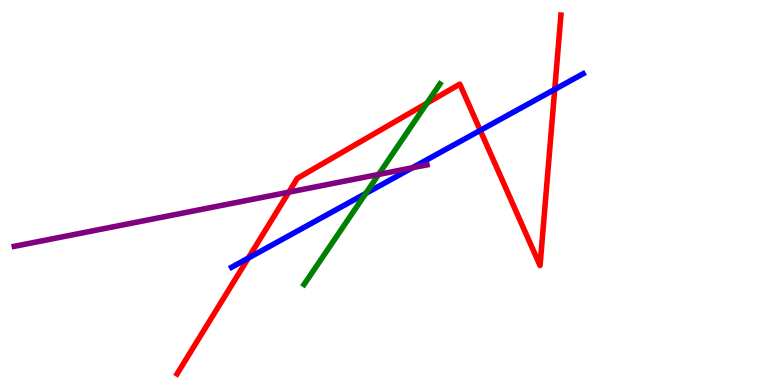[{'lines': ['blue', 'red'], 'intersections': [{'x': 3.2, 'y': 3.3}, {'x': 6.2, 'y': 6.61}, {'x': 7.16, 'y': 7.68}]}, {'lines': ['green', 'red'], 'intersections': [{'x': 5.51, 'y': 7.32}]}, {'lines': ['purple', 'red'], 'intersections': [{'x': 3.73, 'y': 5.01}]}, {'lines': ['blue', 'green'], 'intersections': [{'x': 4.72, 'y': 4.98}]}, {'lines': ['blue', 'purple'], 'intersections': [{'x': 5.32, 'y': 5.64}]}, {'lines': ['green', 'purple'], 'intersections': [{'x': 4.89, 'y': 5.47}]}]